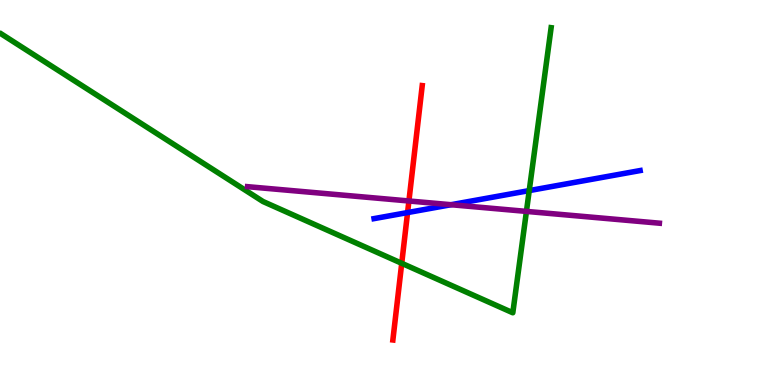[{'lines': ['blue', 'red'], 'intersections': [{'x': 5.26, 'y': 4.48}]}, {'lines': ['green', 'red'], 'intersections': [{'x': 5.18, 'y': 3.16}]}, {'lines': ['purple', 'red'], 'intersections': [{'x': 5.28, 'y': 4.78}]}, {'lines': ['blue', 'green'], 'intersections': [{'x': 6.83, 'y': 5.05}]}, {'lines': ['blue', 'purple'], 'intersections': [{'x': 5.82, 'y': 4.68}]}, {'lines': ['green', 'purple'], 'intersections': [{'x': 6.79, 'y': 4.51}]}]